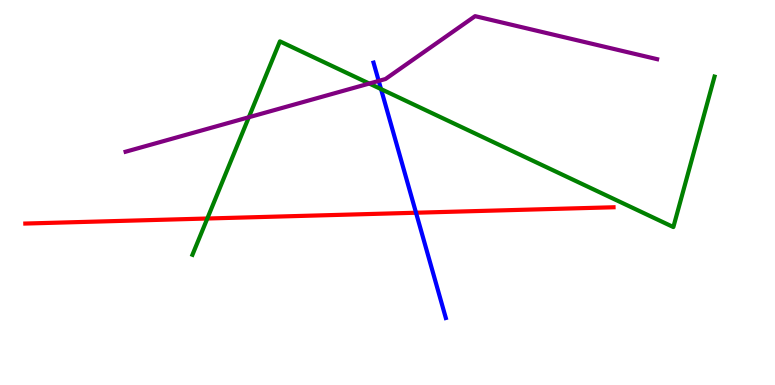[{'lines': ['blue', 'red'], 'intersections': [{'x': 5.37, 'y': 4.47}]}, {'lines': ['green', 'red'], 'intersections': [{'x': 2.68, 'y': 4.32}]}, {'lines': ['purple', 'red'], 'intersections': []}, {'lines': ['blue', 'green'], 'intersections': [{'x': 4.92, 'y': 7.69}]}, {'lines': ['blue', 'purple'], 'intersections': [{'x': 4.89, 'y': 7.9}]}, {'lines': ['green', 'purple'], 'intersections': [{'x': 3.21, 'y': 6.95}, {'x': 4.77, 'y': 7.83}]}]